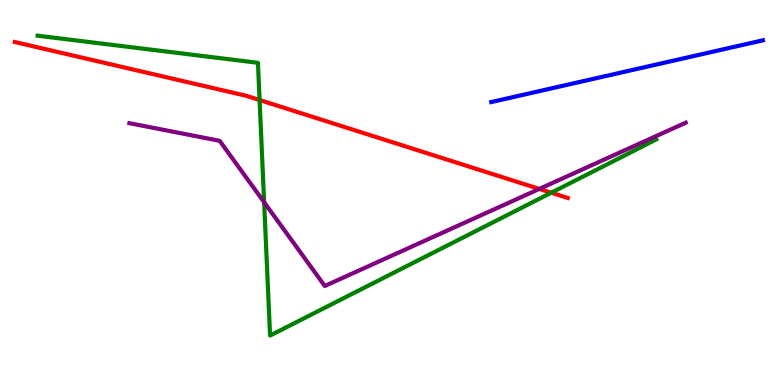[{'lines': ['blue', 'red'], 'intersections': []}, {'lines': ['green', 'red'], 'intersections': [{'x': 3.35, 'y': 7.4}, {'x': 7.11, 'y': 4.99}]}, {'lines': ['purple', 'red'], 'intersections': [{'x': 6.96, 'y': 5.09}]}, {'lines': ['blue', 'green'], 'intersections': []}, {'lines': ['blue', 'purple'], 'intersections': []}, {'lines': ['green', 'purple'], 'intersections': [{'x': 3.41, 'y': 4.75}]}]